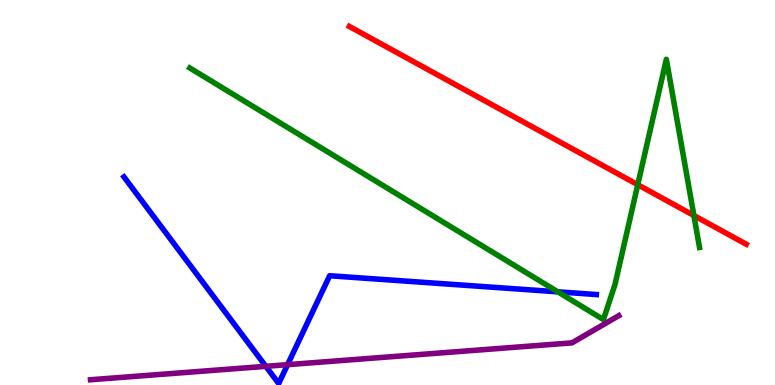[{'lines': ['blue', 'red'], 'intersections': []}, {'lines': ['green', 'red'], 'intersections': [{'x': 8.23, 'y': 5.2}, {'x': 8.95, 'y': 4.4}]}, {'lines': ['purple', 'red'], 'intersections': []}, {'lines': ['blue', 'green'], 'intersections': [{'x': 7.2, 'y': 2.42}]}, {'lines': ['blue', 'purple'], 'intersections': [{'x': 3.43, 'y': 0.485}, {'x': 3.71, 'y': 0.528}]}, {'lines': ['green', 'purple'], 'intersections': []}]